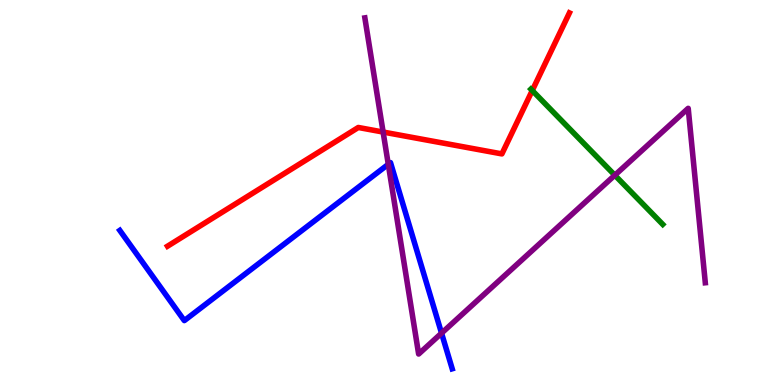[{'lines': ['blue', 'red'], 'intersections': []}, {'lines': ['green', 'red'], 'intersections': [{'x': 6.87, 'y': 7.65}]}, {'lines': ['purple', 'red'], 'intersections': [{'x': 4.94, 'y': 6.57}]}, {'lines': ['blue', 'green'], 'intersections': []}, {'lines': ['blue', 'purple'], 'intersections': [{'x': 5.01, 'y': 5.73}, {'x': 5.7, 'y': 1.35}]}, {'lines': ['green', 'purple'], 'intersections': [{'x': 7.93, 'y': 5.45}]}]